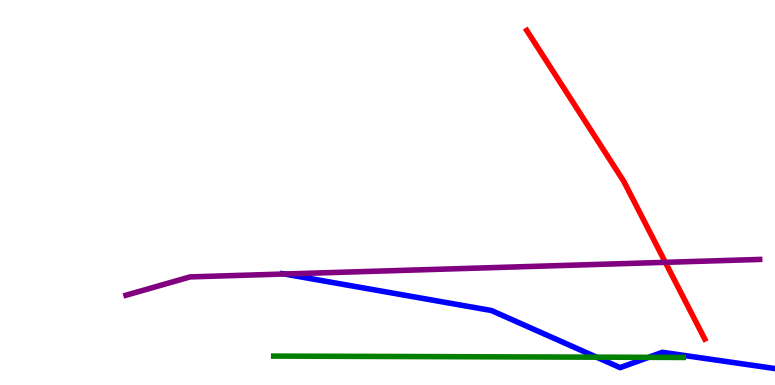[{'lines': ['blue', 'red'], 'intersections': []}, {'lines': ['green', 'red'], 'intersections': []}, {'lines': ['purple', 'red'], 'intersections': [{'x': 8.59, 'y': 3.19}]}, {'lines': ['blue', 'green'], 'intersections': [{'x': 7.7, 'y': 0.723}, {'x': 8.37, 'y': 0.719}]}, {'lines': ['blue', 'purple'], 'intersections': [{'x': 3.67, 'y': 2.88}]}, {'lines': ['green', 'purple'], 'intersections': []}]